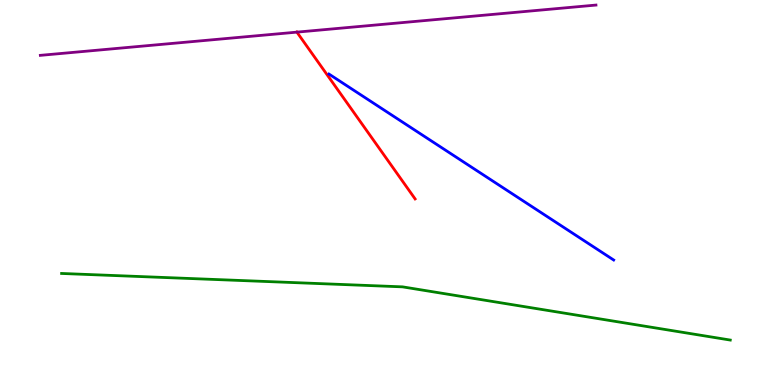[{'lines': ['blue', 'red'], 'intersections': []}, {'lines': ['green', 'red'], 'intersections': []}, {'lines': ['purple', 'red'], 'intersections': [{'x': 3.83, 'y': 9.17}]}, {'lines': ['blue', 'green'], 'intersections': []}, {'lines': ['blue', 'purple'], 'intersections': []}, {'lines': ['green', 'purple'], 'intersections': []}]